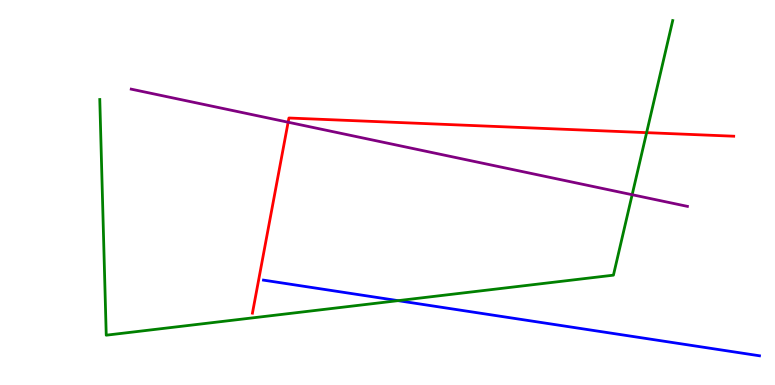[{'lines': ['blue', 'red'], 'intersections': []}, {'lines': ['green', 'red'], 'intersections': [{'x': 8.34, 'y': 6.55}]}, {'lines': ['purple', 'red'], 'intersections': [{'x': 3.72, 'y': 6.83}]}, {'lines': ['blue', 'green'], 'intersections': [{'x': 5.14, 'y': 2.19}]}, {'lines': ['blue', 'purple'], 'intersections': []}, {'lines': ['green', 'purple'], 'intersections': [{'x': 8.16, 'y': 4.94}]}]